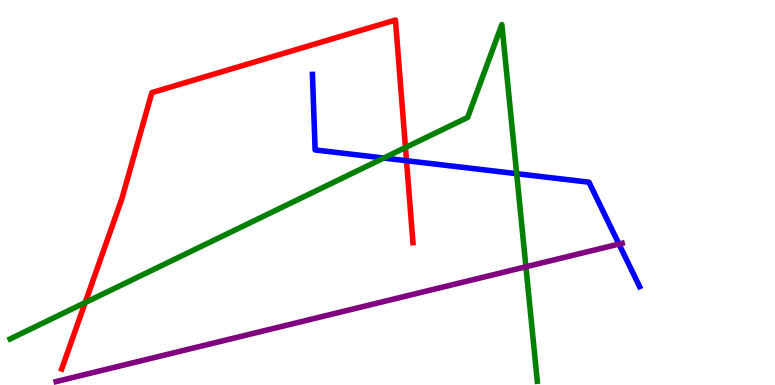[{'lines': ['blue', 'red'], 'intersections': [{'x': 5.25, 'y': 5.83}]}, {'lines': ['green', 'red'], 'intersections': [{'x': 1.1, 'y': 2.14}, {'x': 5.23, 'y': 6.17}]}, {'lines': ['purple', 'red'], 'intersections': []}, {'lines': ['blue', 'green'], 'intersections': [{'x': 4.95, 'y': 5.9}, {'x': 6.67, 'y': 5.49}]}, {'lines': ['blue', 'purple'], 'intersections': [{'x': 7.99, 'y': 3.66}]}, {'lines': ['green', 'purple'], 'intersections': [{'x': 6.79, 'y': 3.07}]}]